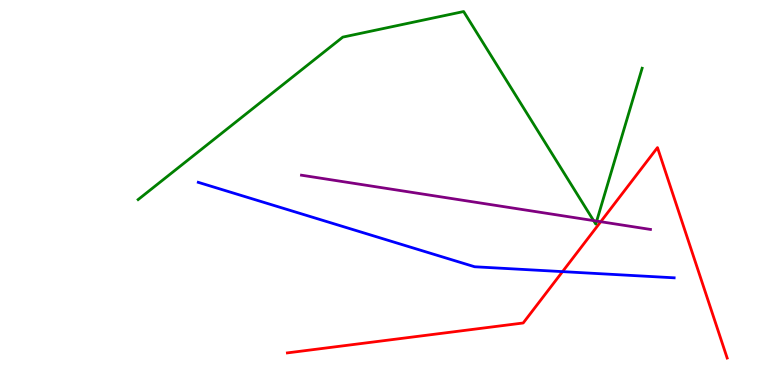[{'lines': ['blue', 'red'], 'intersections': [{'x': 7.26, 'y': 2.94}]}, {'lines': ['green', 'red'], 'intersections': []}, {'lines': ['purple', 'red'], 'intersections': [{'x': 7.75, 'y': 4.24}]}, {'lines': ['blue', 'green'], 'intersections': []}, {'lines': ['blue', 'purple'], 'intersections': []}, {'lines': ['green', 'purple'], 'intersections': [{'x': 7.66, 'y': 4.27}, {'x': 7.7, 'y': 4.26}]}]